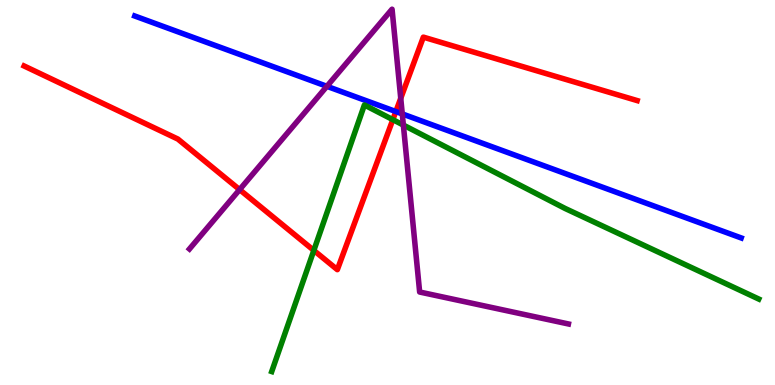[{'lines': ['blue', 'red'], 'intersections': [{'x': 5.11, 'y': 7.1}]}, {'lines': ['green', 'red'], 'intersections': [{'x': 4.05, 'y': 3.5}, {'x': 5.07, 'y': 6.89}]}, {'lines': ['purple', 'red'], 'intersections': [{'x': 3.09, 'y': 5.07}, {'x': 5.17, 'y': 7.45}]}, {'lines': ['blue', 'green'], 'intersections': []}, {'lines': ['blue', 'purple'], 'intersections': [{'x': 4.22, 'y': 7.76}, {'x': 5.19, 'y': 7.04}]}, {'lines': ['green', 'purple'], 'intersections': [{'x': 5.2, 'y': 6.75}]}]